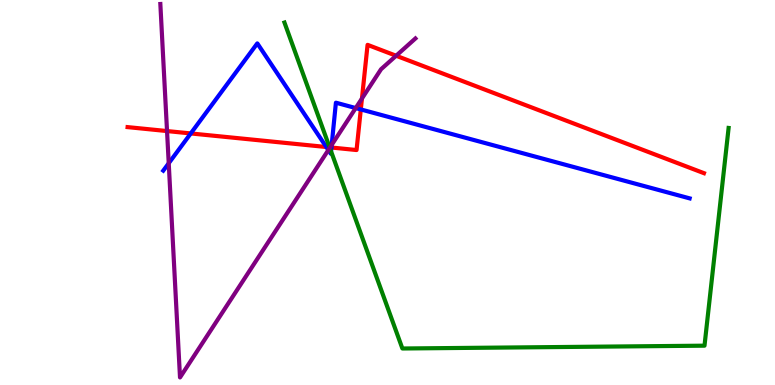[{'lines': ['blue', 'red'], 'intersections': [{'x': 2.46, 'y': 6.53}, {'x': 4.21, 'y': 6.18}, {'x': 4.28, 'y': 6.17}, {'x': 4.66, 'y': 7.16}]}, {'lines': ['green', 'red'], 'intersections': [{'x': 4.25, 'y': 6.17}]}, {'lines': ['purple', 'red'], 'intersections': [{'x': 2.16, 'y': 6.6}, {'x': 4.26, 'y': 6.17}, {'x': 4.67, 'y': 7.44}, {'x': 5.11, 'y': 8.55}]}, {'lines': ['blue', 'green'], 'intersections': [{'x': 4.27, 'y': 6.07}]}, {'lines': ['blue', 'purple'], 'intersections': [{'x': 2.18, 'y': 5.76}, {'x': 4.24, 'y': 6.1}, {'x': 4.28, 'y': 6.24}, {'x': 4.59, 'y': 7.19}]}, {'lines': ['green', 'purple'], 'intersections': [{'x': 4.26, 'y': 6.16}]}]